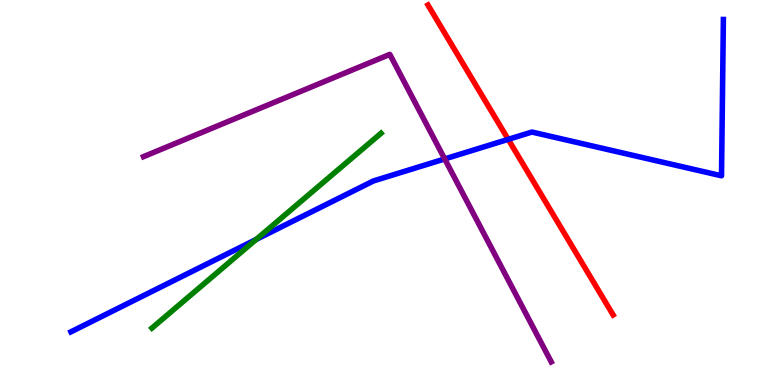[{'lines': ['blue', 'red'], 'intersections': [{'x': 6.56, 'y': 6.38}]}, {'lines': ['green', 'red'], 'intersections': []}, {'lines': ['purple', 'red'], 'intersections': []}, {'lines': ['blue', 'green'], 'intersections': [{'x': 3.31, 'y': 3.78}]}, {'lines': ['blue', 'purple'], 'intersections': [{'x': 5.74, 'y': 5.87}]}, {'lines': ['green', 'purple'], 'intersections': []}]